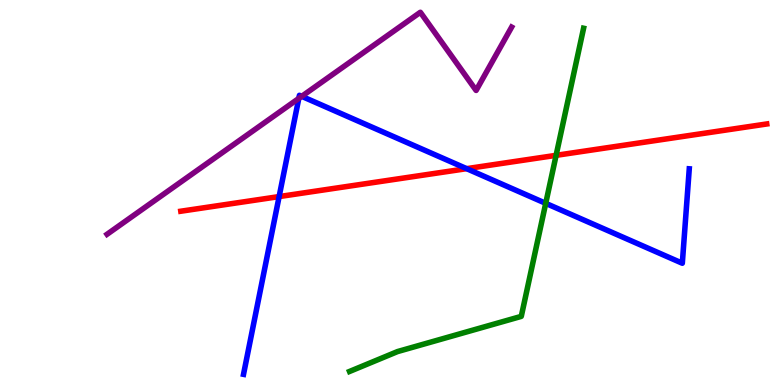[{'lines': ['blue', 'red'], 'intersections': [{'x': 3.6, 'y': 4.89}, {'x': 6.02, 'y': 5.62}]}, {'lines': ['green', 'red'], 'intersections': [{'x': 7.18, 'y': 5.97}]}, {'lines': ['purple', 'red'], 'intersections': []}, {'lines': ['blue', 'green'], 'intersections': [{'x': 7.04, 'y': 4.72}]}, {'lines': ['blue', 'purple'], 'intersections': [{'x': 3.86, 'y': 7.44}, {'x': 3.89, 'y': 7.5}]}, {'lines': ['green', 'purple'], 'intersections': []}]